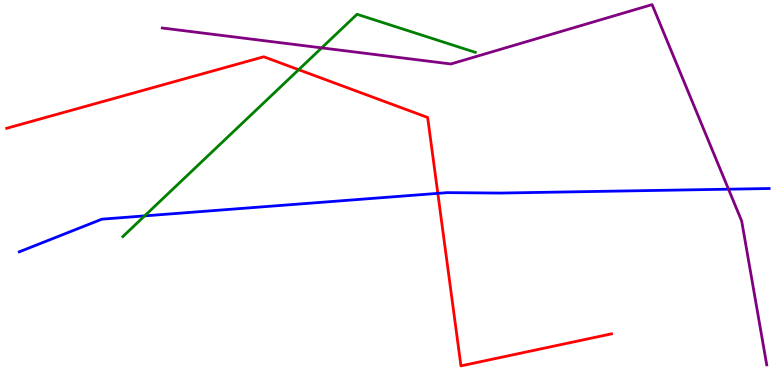[{'lines': ['blue', 'red'], 'intersections': [{'x': 5.65, 'y': 4.98}]}, {'lines': ['green', 'red'], 'intersections': [{'x': 3.85, 'y': 8.19}]}, {'lines': ['purple', 'red'], 'intersections': []}, {'lines': ['blue', 'green'], 'intersections': [{'x': 1.87, 'y': 4.39}]}, {'lines': ['blue', 'purple'], 'intersections': [{'x': 9.4, 'y': 5.09}]}, {'lines': ['green', 'purple'], 'intersections': [{'x': 4.15, 'y': 8.76}]}]